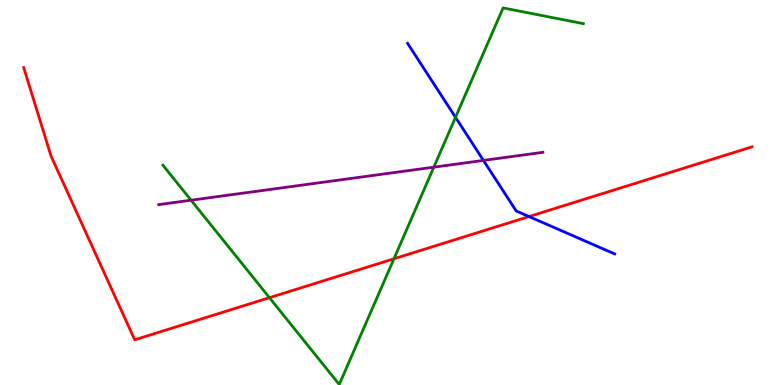[{'lines': ['blue', 'red'], 'intersections': [{'x': 6.83, 'y': 4.38}]}, {'lines': ['green', 'red'], 'intersections': [{'x': 3.48, 'y': 2.27}, {'x': 5.08, 'y': 3.28}]}, {'lines': ['purple', 'red'], 'intersections': []}, {'lines': ['blue', 'green'], 'intersections': [{'x': 5.88, 'y': 6.95}]}, {'lines': ['blue', 'purple'], 'intersections': [{'x': 6.24, 'y': 5.83}]}, {'lines': ['green', 'purple'], 'intersections': [{'x': 2.47, 'y': 4.8}, {'x': 5.6, 'y': 5.66}]}]